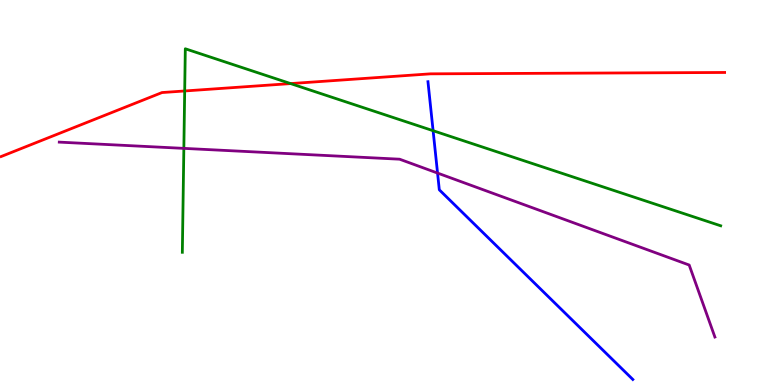[{'lines': ['blue', 'red'], 'intersections': []}, {'lines': ['green', 'red'], 'intersections': [{'x': 2.38, 'y': 7.64}, {'x': 3.75, 'y': 7.83}]}, {'lines': ['purple', 'red'], 'intersections': []}, {'lines': ['blue', 'green'], 'intersections': [{'x': 5.59, 'y': 6.61}]}, {'lines': ['blue', 'purple'], 'intersections': [{'x': 5.65, 'y': 5.5}]}, {'lines': ['green', 'purple'], 'intersections': [{'x': 2.37, 'y': 6.15}]}]